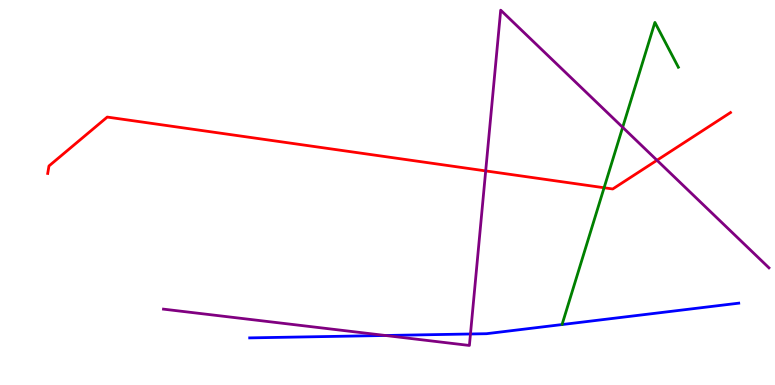[{'lines': ['blue', 'red'], 'intersections': []}, {'lines': ['green', 'red'], 'intersections': [{'x': 7.79, 'y': 5.12}]}, {'lines': ['purple', 'red'], 'intersections': [{'x': 6.27, 'y': 5.56}, {'x': 8.48, 'y': 5.84}]}, {'lines': ['blue', 'green'], 'intersections': []}, {'lines': ['blue', 'purple'], 'intersections': [{'x': 4.97, 'y': 1.29}, {'x': 6.07, 'y': 1.33}]}, {'lines': ['green', 'purple'], 'intersections': [{'x': 8.03, 'y': 6.69}]}]